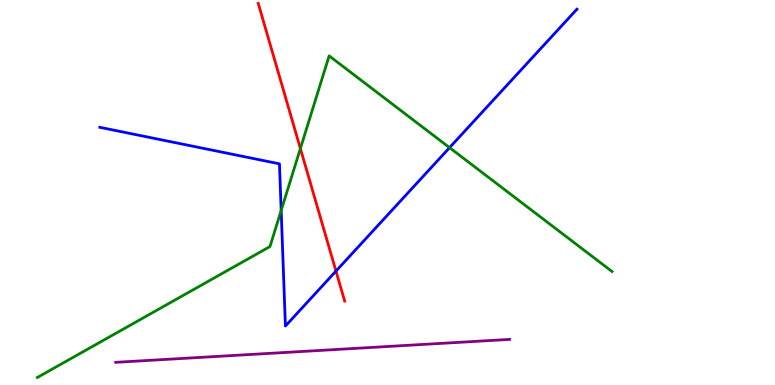[{'lines': ['blue', 'red'], 'intersections': [{'x': 4.34, 'y': 2.96}]}, {'lines': ['green', 'red'], 'intersections': [{'x': 3.88, 'y': 6.14}]}, {'lines': ['purple', 'red'], 'intersections': []}, {'lines': ['blue', 'green'], 'intersections': [{'x': 3.63, 'y': 4.53}, {'x': 5.8, 'y': 6.16}]}, {'lines': ['blue', 'purple'], 'intersections': []}, {'lines': ['green', 'purple'], 'intersections': []}]